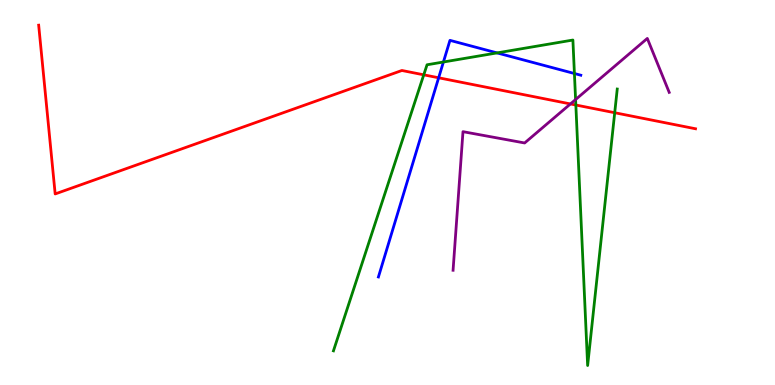[{'lines': ['blue', 'red'], 'intersections': [{'x': 5.66, 'y': 7.98}]}, {'lines': ['green', 'red'], 'intersections': [{'x': 5.47, 'y': 8.06}, {'x': 7.43, 'y': 7.27}, {'x': 7.93, 'y': 7.07}]}, {'lines': ['purple', 'red'], 'intersections': [{'x': 7.36, 'y': 7.3}]}, {'lines': ['blue', 'green'], 'intersections': [{'x': 5.72, 'y': 8.39}, {'x': 6.41, 'y': 8.63}, {'x': 7.41, 'y': 8.09}]}, {'lines': ['blue', 'purple'], 'intersections': []}, {'lines': ['green', 'purple'], 'intersections': [{'x': 7.43, 'y': 7.41}]}]